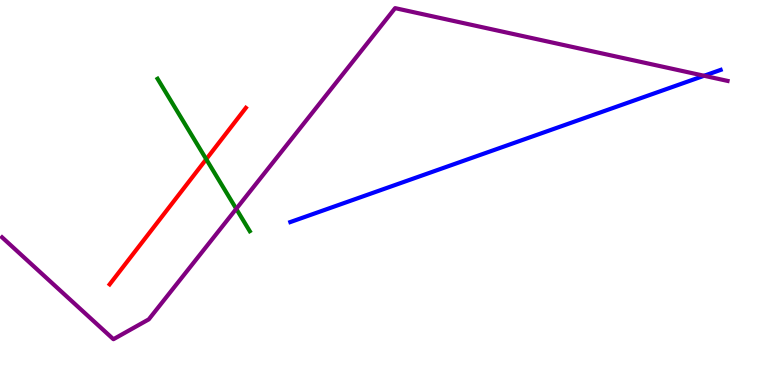[{'lines': ['blue', 'red'], 'intersections': []}, {'lines': ['green', 'red'], 'intersections': [{'x': 2.66, 'y': 5.86}]}, {'lines': ['purple', 'red'], 'intersections': []}, {'lines': ['blue', 'green'], 'intersections': []}, {'lines': ['blue', 'purple'], 'intersections': [{'x': 9.08, 'y': 8.03}]}, {'lines': ['green', 'purple'], 'intersections': [{'x': 3.05, 'y': 4.58}]}]